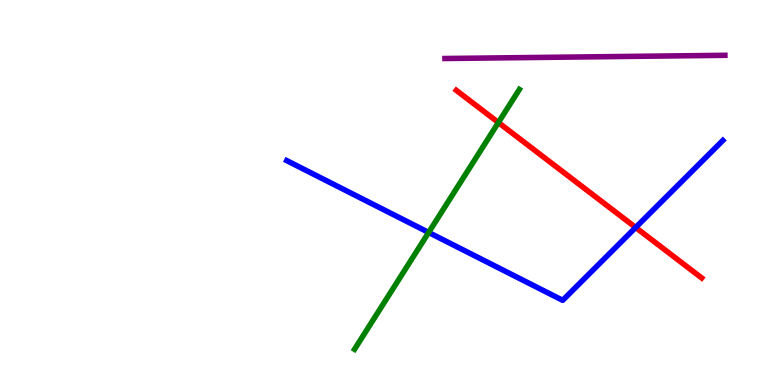[{'lines': ['blue', 'red'], 'intersections': [{'x': 8.2, 'y': 4.09}]}, {'lines': ['green', 'red'], 'intersections': [{'x': 6.43, 'y': 6.82}]}, {'lines': ['purple', 'red'], 'intersections': []}, {'lines': ['blue', 'green'], 'intersections': [{'x': 5.53, 'y': 3.96}]}, {'lines': ['blue', 'purple'], 'intersections': []}, {'lines': ['green', 'purple'], 'intersections': []}]